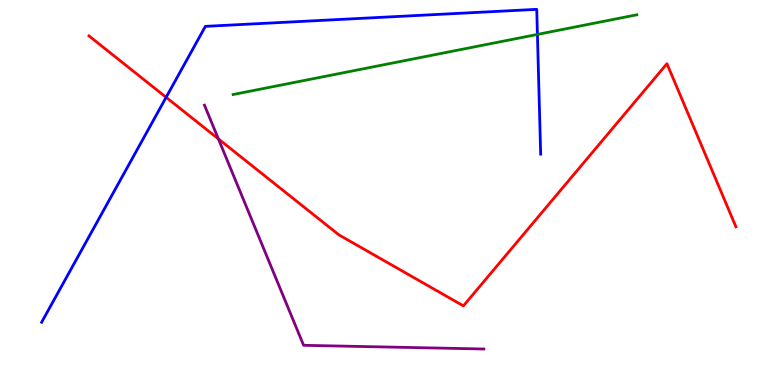[{'lines': ['blue', 'red'], 'intersections': [{'x': 2.14, 'y': 7.47}]}, {'lines': ['green', 'red'], 'intersections': []}, {'lines': ['purple', 'red'], 'intersections': [{'x': 2.82, 'y': 6.39}]}, {'lines': ['blue', 'green'], 'intersections': [{'x': 6.93, 'y': 9.11}]}, {'lines': ['blue', 'purple'], 'intersections': []}, {'lines': ['green', 'purple'], 'intersections': []}]